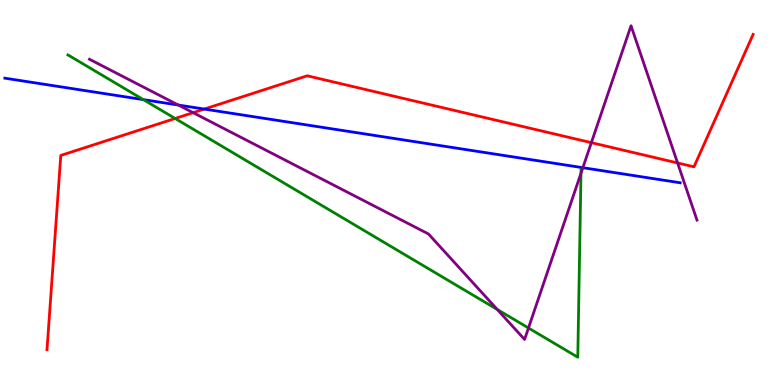[{'lines': ['blue', 'red'], 'intersections': [{'x': 2.64, 'y': 7.17}]}, {'lines': ['green', 'red'], 'intersections': [{'x': 2.26, 'y': 6.92}]}, {'lines': ['purple', 'red'], 'intersections': [{'x': 2.49, 'y': 7.07}, {'x': 7.63, 'y': 6.29}, {'x': 8.74, 'y': 5.77}]}, {'lines': ['blue', 'green'], 'intersections': [{'x': 1.85, 'y': 7.41}]}, {'lines': ['blue', 'purple'], 'intersections': [{'x': 2.3, 'y': 7.27}, {'x': 7.52, 'y': 5.64}]}, {'lines': ['green', 'purple'], 'intersections': [{'x': 6.42, 'y': 1.96}, {'x': 6.82, 'y': 1.48}, {'x': 7.5, 'y': 5.5}]}]